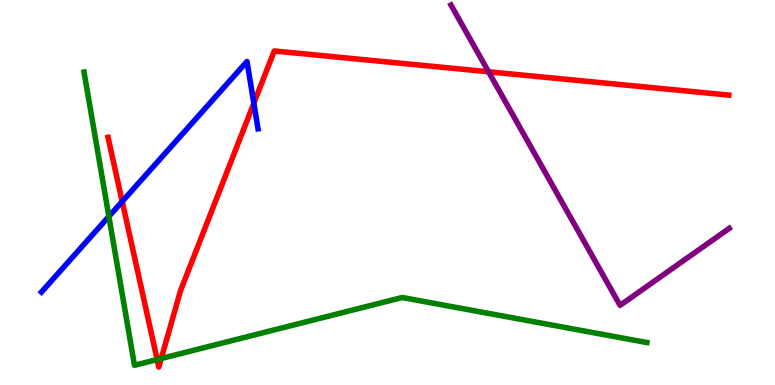[{'lines': ['blue', 'red'], 'intersections': [{'x': 1.58, 'y': 4.77}, {'x': 3.28, 'y': 7.32}]}, {'lines': ['green', 'red'], 'intersections': [{'x': 2.03, 'y': 0.661}, {'x': 2.08, 'y': 0.688}]}, {'lines': ['purple', 'red'], 'intersections': [{'x': 6.3, 'y': 8.14}]}, {'lines': ['blue', 'green'], 'intersections': [{'x': 1.4, 'y': 4.38}]}, {'lines': ['blue', 'purple'], 'intersections': []}, {'lines': ['green', 'purple'], 'intersections': []}]